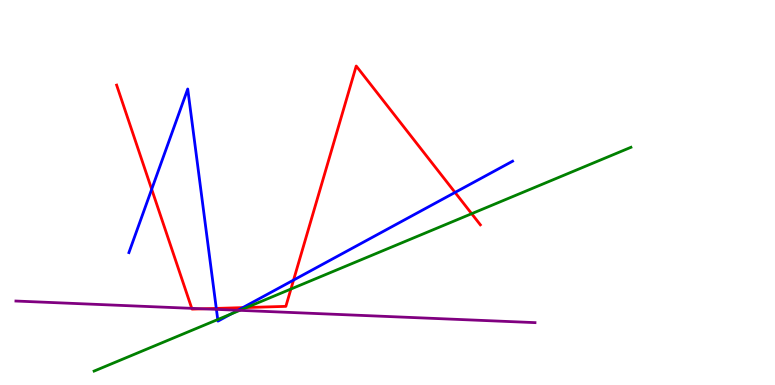[{'lines': ['blue', 'red'], 'intersections': [{'x': 1.96, 'y': 5.08}, {'x': 2.79, 'y': 1.99}, {'x': 3.13, 'y': 2.01}, {'x': 3.79, 'y': 2.72}, {'x': 5.87, 'y': 5.0}]}, {'lines': ['green', 'red'], 'intersections': [{'x': 3.18, 'y': 2.01}, {'x': 3.75, 'y': 2.49}, {'x': 6.09, 'y': 4.45}]}, {'lines': ['purple', 'red'], 'intersections': [{'x': 2.47, 'y': 1.99}, {'x': 2.62, 'y': 1.98}]}, {'lines': ['blue', 'green'], 'intersections': [{'x': 2.81, 'y': 1.7}, {'x': 2.98, 'y': 1.85}]}, {'lines': ['blue', 'purple'], 'intersections': [{'x': 2.79, 'y': 1.96}, {'x': 3.07, 'y': 1.94}]}, {'lines': ['green', 'purple'], 'intersections': [{'x': 3.09, 'y': 1.94}]}]